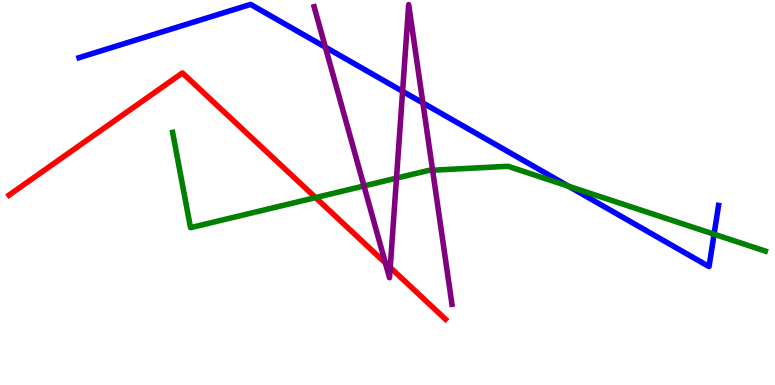[{'lines': ['blue', 'red'], 'intersections': []}, {'lines': ['green', 'red'], 'intersections': [{'x': 4.07, 'y': 4.87}]}, {'lines': ['purple', 'red'], 'intersections': [{'x': 4.97, 'y': 3.17}, {'x': 5.04, 'y': 3.05}]}, {'lines': ['blue', 'green'], 'intersections': [{'x': 7.34, 'y': 5.16}, {'x': 9.21, 'y': 3.92}]}, {'lines': ['blue', 'purple'], 'intersections': [{'x': 4.2, 'y': 8.78}, {'x': 5.19, 'y': 7.63}, {'x': 5.46, 'y': 7.33}]}, {'lines': ['green', 'purple'], 'intersections': [{'x': 4.7, 'y': 5.17}, {'x': 5.12, 'y': 5.37}, {'x': 5.58, 'y': 5.58}]}]